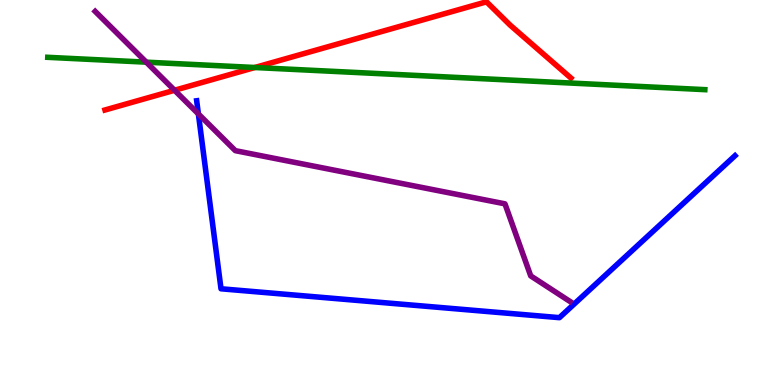[{'lines': ['blue', 'red'], 'intersections': []}, {'lines': ['green', 'red'], 'intersections': [{'x': 3.29, 'y': 8.25}]}, {'lines': ['purple', 'red'], 'intersections': [{'x': 2.25, 'y': 7.66}]}, {'lines': ['blue', 'green'], 'intersections': []}, {'lines': ['blue', 'purple'], 'intersections': [{'x': 2.56, 'y': 7.04}]}, {'lines': ['green', 'purple'], 'intersections': [{'x': 1.89, 'y': 8.39}]}]